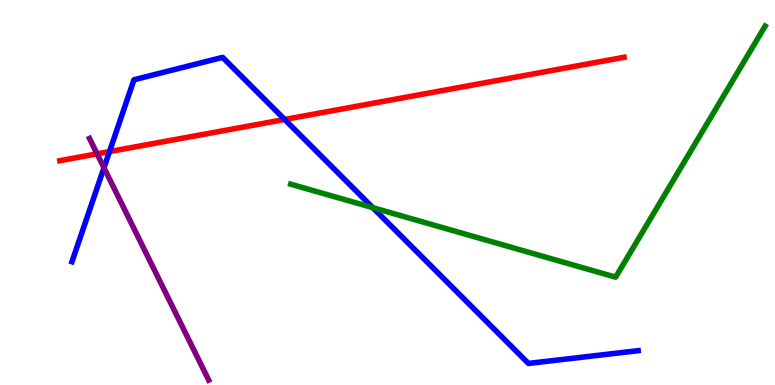[{'lines': ['blue', 'red'], 'intersections': [{'x': 1.41, 'y': 6.06}, {'x': 3.67, 'y': 6.9}]}, {'lines': ['green', 'red'], 'intersections': []}, {'lines': ['purple', 'red'], 'intersections': [{'x': 1.25, 'y': 6.0}]}, {'lines': ['blue', 'green'], 'intersections': [{'x': 4.81, 'y': 4.61}]}, {'lines': ['blue', 'purple'], 'intersections': [{'x': 1.34, 'y': 5.64}]}, {'lines': ['green', 'purple'], 'intersections': []}]